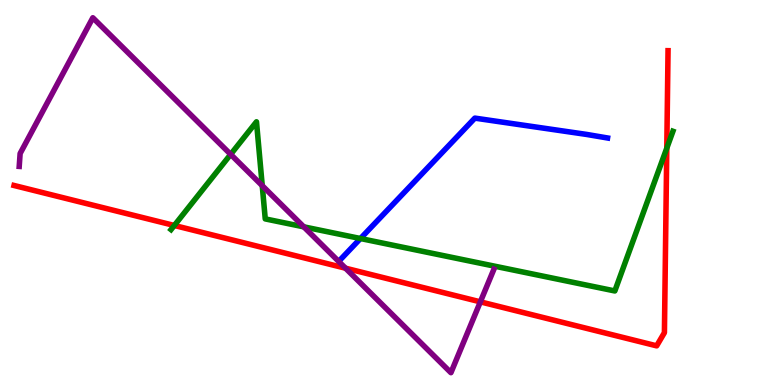[{'lines': ['blue', 'red'], 'intersections': []}, {'lines': ['green', 'red'], 'intersections': [{'x': 2.25, 'y': 4.14}, {'x': 8.6, 'y': 6.15}]}, {'lines': ['purple', 'red'], 'intersections': [{'x': 4.46, 'y': 3.03}, {'x': 6.2, 'y': 2.16}]}, {'lines': ['blue', 'green'], 'intersections': [{'x': 4.65, 'y': 3.8}]}, {'lines': ['blue', 'purple'], 'intersections': []}, {'lines': ['green', 'purple'], 'intersections': [{'x': 2.98, 'y': 5.99}, {'x': 3.38, 'y': 5.18}, {'x': 3.92, 'y': 4.11}]}]